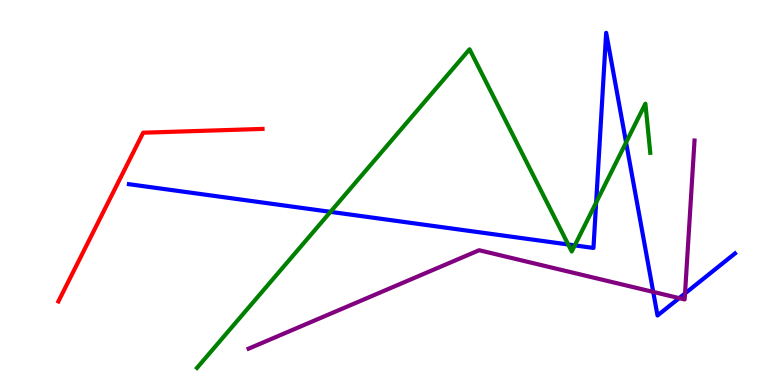[{'lines': ['blue', 'red'], 'intersections': []}, {'lines': ['green', 'red'], 'intersections': []}, {'lines': ['purple', 'red'], 'intersections': []}, {'lines': ['blue', 'green'], 'intersections': [{'x': 4.26, 'y': 4.5}, {'x': 7.33, 'y': 3.65}, {'x': 7.42, 'y': 3.63}, {'x': 7.69, 'y': 4.74}, {'x': 8.08, 'y': 6.3}]}, {'lines': ['blue', 'purple'], 'intersections': [{'x': 8.43, 'y': 2.42}, {'x': 8.76, 'y': 2.26}, {'x': 8.84, 'y': 2.38}]}, {'lines': ['green', 'purple'], 'intersections': []}]